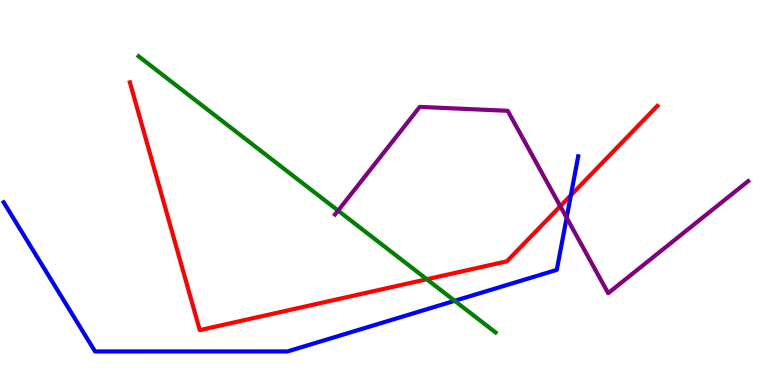[{'lines': ['blue', 'red'], 'intersections': [{'x': 7.37, 'y': 4.93}]}, {'lines': ['green', 'red'], 'intersections': [{'x': 5.51, 'y': 2.75}]}, {'lines': ['purple', 'red'], 'intersections': [{'x': 7.23, 'y': 4.64}]}, {'lines': ['blue', 'green'], 'intersections': [{'x': 5.87, 'y': 2.19}]}, {'lines': ['blue', 'purple'], 'intersections': [{'x': 7.31, 'y': 4.35}]}, {'lines': ['green', 'purple'], 'intersections': [{'x': 4.36, 'y': 4.53}]}]